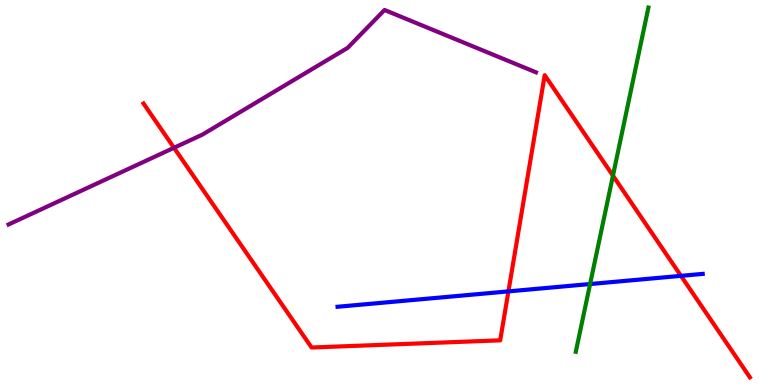[{'lines': ['blue', 'red'], 'intersections': [{'x': 6.56, 'y': 2.43}, {'x': 8.79, 'y': 2.84}]}, {'lines': ['green', 'red'], 'intersections': [{'x': 7.91, 'y': 5.44}]}, {'lines': ['purple', 'red'], 'intersections': [{'x': 2.25, 'y': 6.16}]}, {'lines': ['blue', 'green'], 'intersections': [{'x': 7.61, 'y': 2.62}]}, {'lines': ['blue', 'purple'], 'intersections': []}, {'lines': ['green', 'purple'], 'intersections': []}]